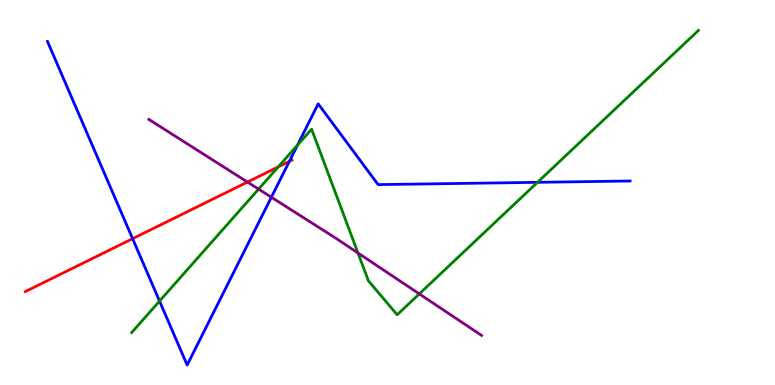[{'lines': ['blue', 'red'], 'intersections': [{'x': 1.71, 'y': 3.8}, {'x': 3.73, 'y': 5.81}]}, {'lines': ['green', 'red'], 'intersections': [{'x': 3.59, 'y': 5.67}]}, {'lines': ['purple', 'red'], 'intersections': [{'x': 3.19, 'y': 5.27}]}, {'lines': ['blue', 'green'], 'intersections': [{'x': 2.06, 'y': 2.18}, {'x': 3.84, 'y': 6.23}, {'x': 6.94, 'y': 5.26}]}, {'lines': ['blue', 'purple'], 'intersections': [{'x': 3.5, 'y': 4.88}]}, {'lines': ['green', 'purple'], 'intersections': [{'x': 3.34, 'y': 5.09}, {'x': 4.62, 'y': 3.43}, {'x': 5.41, 'y': 2.37}]}]